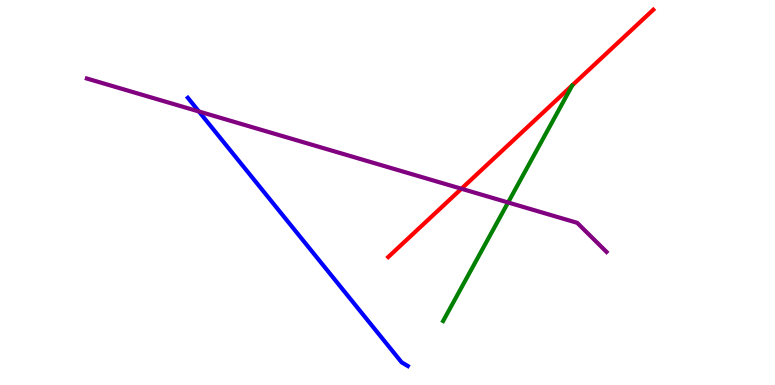[{'lines': ['blue', 'red'], 'intersections': []}, {'lines': ['green', 'red'], 'intersections': []}, {'lines': ['purple', 'red'], 'intersections': [{'x': 5.95, 'y': 5.1}]}, {'lines': ['blue', 'green'], 'intersections': []}, {'lines': ['blue', 'purple'], 'intersections': [{'x': 2.57, 'y': 7.1}]}, {'lines': ['green', 'purple'], 'intersections': [{'x': 6.56, 'y': 4.74}]}]